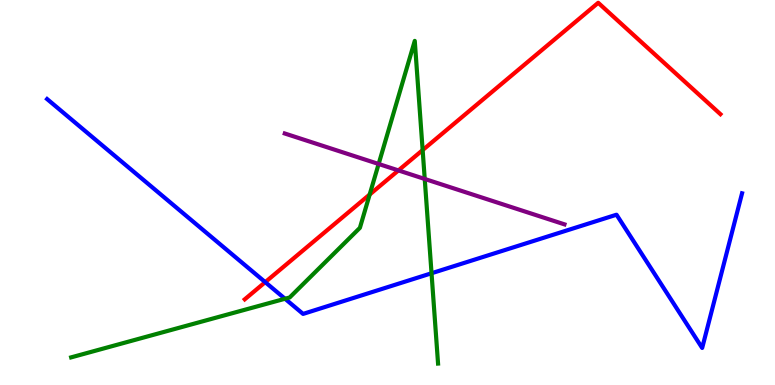[{'lines': ['blue', 'red'], 'intersections': [{'x': 3.42, 'y': 2.67}]}, {'lines': ['green', 'red'], 'intersections': [{'x': 4.77, 'y': 4.95}, {'x': 5.45, 'y': 6.1}]}, {'lines': ['purple', 'red'], 'intersections': [{'x': 5.14, 'y': 5.57}]}, {'lines': ['blue', 'green'], 'intersections': [{'x': 3.68, 'y': 2.24}, {'x': 5.57, 'y': 2.9}]}, {'lines': ['blue', 'purple'], 'intersections': []}, {'lines': ['green', 'purple'], 'intersections': [{'x': 4.89, 'y': 5.74}, {'x': 5.48, 'y': 5.35}]}]